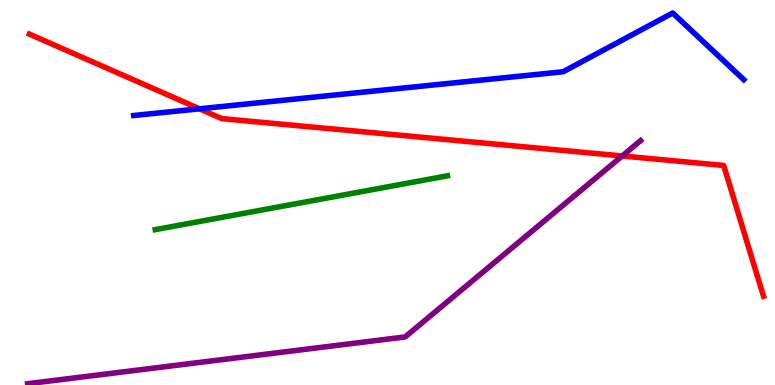[{'lines': ['blue', 'red'], 'intersections': [{'x': 2.57, 'y': 7.17}]}, {'lines': ['green', 'red'], 'intersections': []}, {'lines': ['purple', 'red'], 'intersections': [{'x': 8.03, 'y': 5.95}]}, {'lines': ['blue', 'green'], 'intersections': []}, {'lines': ['blue', 'purple'], 'intersections': []}, {'lines': ['green', 'purple'], 'intersections': []}]